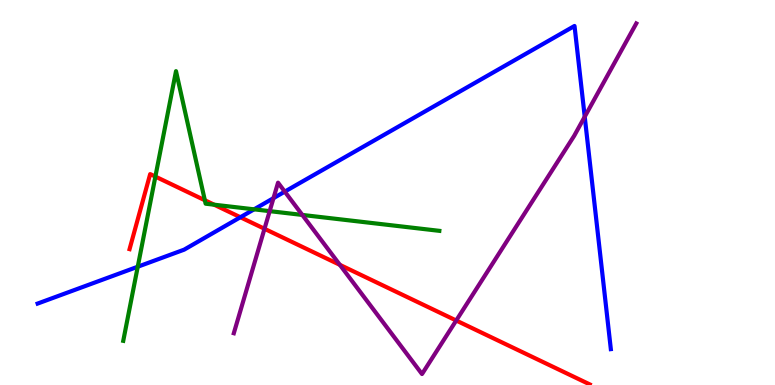[{'lines': ['blue', 'red'], 'intersections': [{'x': 3.1, 'y': 4.36}]}, {'lines': ['green', 'red'], 'intersections': [{'x': 2.0, 'y': 5.41}, {'x': 2.64, 'y': 4.8}, {'x': 2.76, 'y': 4.68}]}, {'lines': ['purple', 'red'], 'intersections': [{'x': 3.41, 'y': 4.06}, {'x': 4.39, 'y': 3.12}, {'x': 5.89, 'y': 1.68}]}, {'lines': ['blue', 'green'], 'intersections': [{'x': 1.78, 'y': 3.07}, {'x': 3.28, 'y': 4.56}]}, {'lines': ['blue', 'purple'], 'intersections': [{'x': 3.53, 'y': 4.85}, {'x': 3.67, 'y': 5.02}, {'x': 7.54, 'y': 6.97}]}, {'lines': ['green', 'purple'], 'intersections': [{'x': 3.48, 'y': 4.52}, {'x': 3.9, 'y': 4.42}]}]